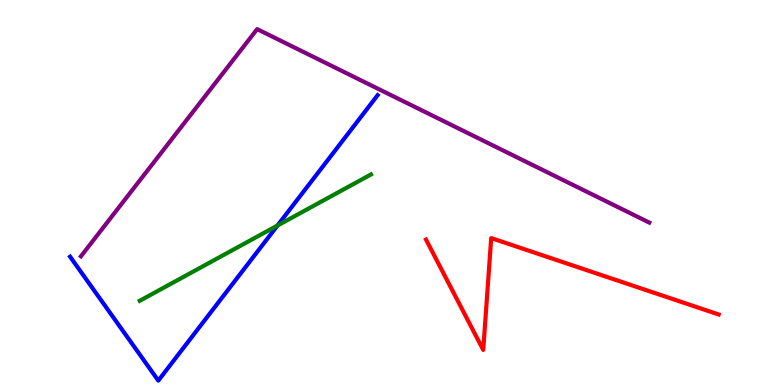[{'lines': ['blue', 'red'], 'intersections': []}, {'lines': ['green', 'red'], 'intersections': []}, {'lines': ['purple', 'red'], 'intersections': []}, {'lines': ['blue', 'green'], 'intersections': [{'x': 3.58, 'y': 4.14}]}, {'lines': ['blue', 'purple'], 'intersections': []}, {'lines': ['green', 'purple'], 'intersections': []}]